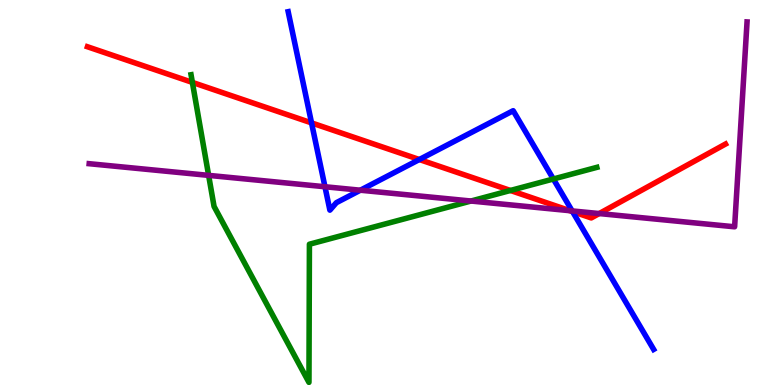[{'lines': ['blue', 'red'], 'intersections': [{'x': 4.02, 'y': 6.81}, {'x': 5.41, 'y': 5.86}, {'x': 7.39, 'y': 4.5}]}, {'lines': ['green', 'red'], 'intersections': [{'x': 2.48, 'y': 7.86}, {'x': 6.59, 'y': 5.05}]}, {'lines': ['purple', 'red'], 'intersections': [{'x': 7.35, 'y': 4.53}, {'x': 7.73, 'y': 4.45}]}, {'lines': ['blue', 'green'], 'intersections': [{'x': 7.14, 'y': 5.35}]}, {'lines': ['blue', 'purple'], 'intersections': [{'x': 4.19, 'y': 5.15}, {'x': 4.65, 'y': 5.06}, {'x': 7.38, 'y': 4.52}]}, {'lines': ['green', 'purple'], 'intersections': [{'x': 2.69, 'y': 5.44}, {'x': 6.08, 'y': 4.78}]}]